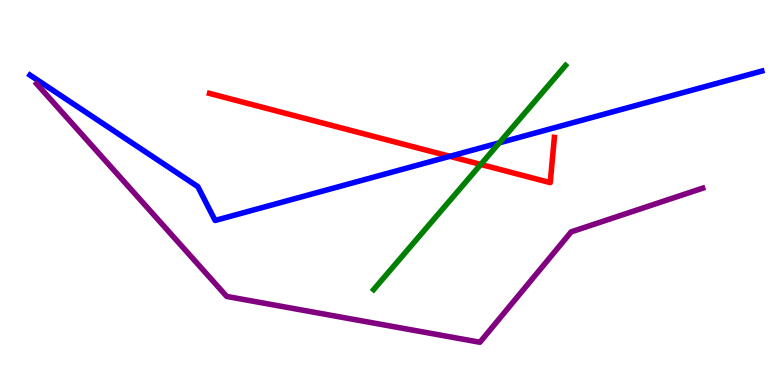[{'lines': ['blue', 'red'], 'intersections': [{'x': 5.8, 'y': 5.94}]}, {'lines': ['green', 'red'], 'intersections': [{'x': 6.2, 'y': 5.73}]}, {'lines': ['purple', 'red'], 'intersections': []}, {'lines': ['blue', 'green'], 'intersections': [{'x': 6.44, 'y': 6.29}]}, {'lines': ['blue', 'purple'], 'intersections': []}, {'lines': ['green', 'purple'], 'intersections': []}]